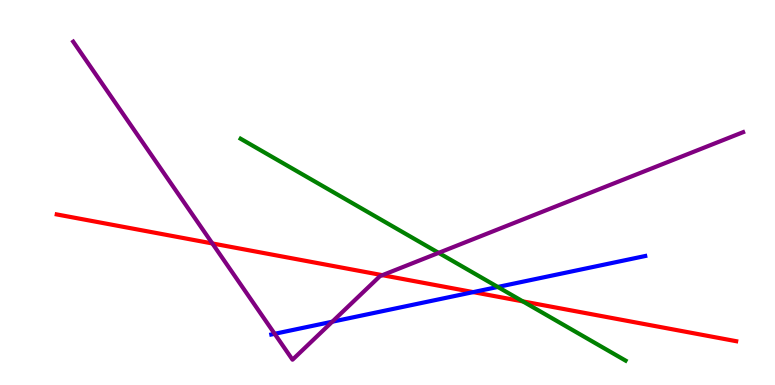[{'lines': ['blue', 'red'], 'intersections': [{'x': 6.11, 'y': 2.41}]}, {'lines': ['green', 'red'], 'intersections': [{'x': 6.75, 'y': 2.17}]}, {'lines': ['purple', 'red'], 'intersections': [{'x': 2.74, 'y': 3.68}, {'x': 4.93, 'y': 2.85}]}, {'lines': ['blue', 'green'], 'intersections': [{'x': 6.42, 'y': 2.55}]}, {'lines': ['blue', 'purple'], 'intersections': [{'x': 3.54, 'y': 1.33}, {'x': 4.29, 'y': 1.64}]}, {'lines': ['green', 'purple'], 'intersections': [{'x': 5.66, 'y': 3.43}]}]